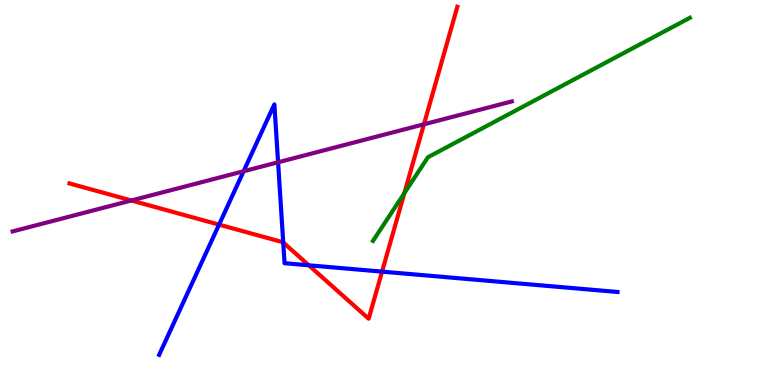[{'lines': ['blue', 'red'], 'intersections': [{'x': 2.83, 'y': 4.17}, {'x': 3.65, 'y': 3.7}, {'x': 3.98, 'y': 3.11}, {'x': 4.93, 'y': 2.94}]}, {'lines': ['green', 'red'], 'intersections': [{'x': 5.22, 'y': 4.98}]}, {'lines': ['purple', 'red'], 'intersections': [{'x': 1.7, 'y': 4.79}, {'x': 5.47, 'y': 6.77}]}, {'lines': ['blue', 'green'], 'intersections': []}, {'lines': ['blue', 'purple'], 'intersections': [{'x': 3.14, 'y': 5.55}, {'x': 3.59, 'y': 5.78}]}, {'lines': ['green', 'purple'], 'intersections': []}]